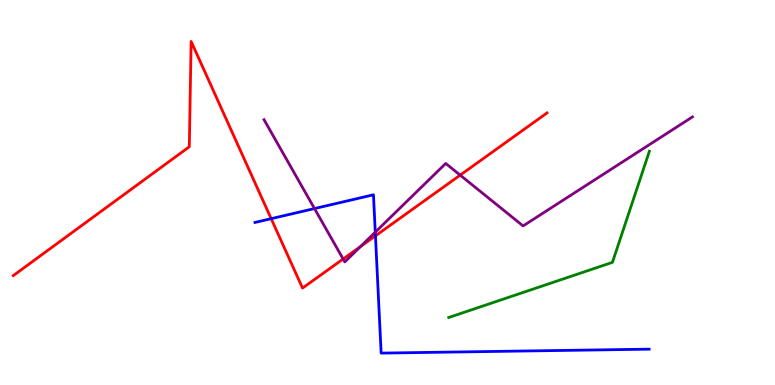[{'lines': ['blue', 'red'], 'intersections': [{'x': 3.5, 'y': 4.32}, {'x': 4.84, 'y': 3.87}]}, {'lines': ['green', 'red'], 'intersections': []}, {'lines': ['purple', 'red'], 'intersections': [{'x': 4.43, 'y': 3.27}, {'x': 4.65, 'y': 3.6}, {'x': 5.94, 'y': 5.45}]}, {'lines': ['blue', 'green'], 'intersections': []}, {'lines': ['blue', 'purple'], 'intersections': [{'x': 4.06, 'y': 4.58}, {'x': 4.84, 'y': 3.97}]}, {'lines': ['green', 'purple'], 'intersections': []}]